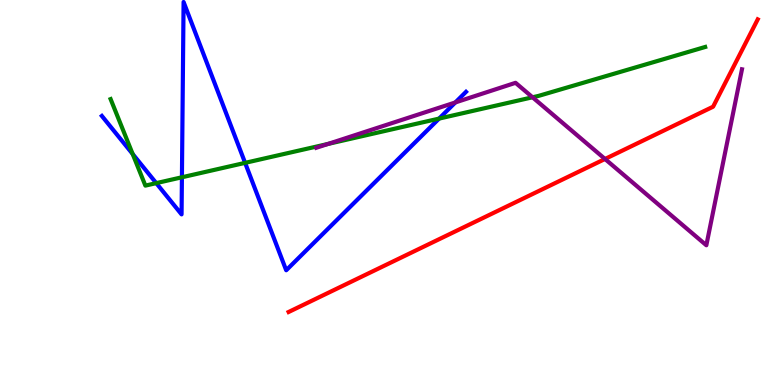[{'lines': ['blue', 'red'], 'intersections': []}, {'lines': ['green', 'red'], 'intersections': []}, {'lines': ['purple', 'red'], 'intersections': [{'x': 7.81, 'y': 5.87}]}, {'lines': ['blue', 'green'], 'intersections': [{'x': 1.71, 'y': 6.0}, {'x': 2.02, 'y': 5.24}, {'x': 2.35, 'y': 5.4}, {'x': 3.16, 'y': 5.77}, {'x': 5.67, 'y': 6.92}]}, {'lines': ['blue', 'purple'], 'intersections': [{'x': 5.88, 'y': 7.34}]}, {'lines': ['green', 'purple'], 'intersections': [{'x': 4.23, 'y': 6.26}, {'x': 6.87, 'y': 7.47}]}]